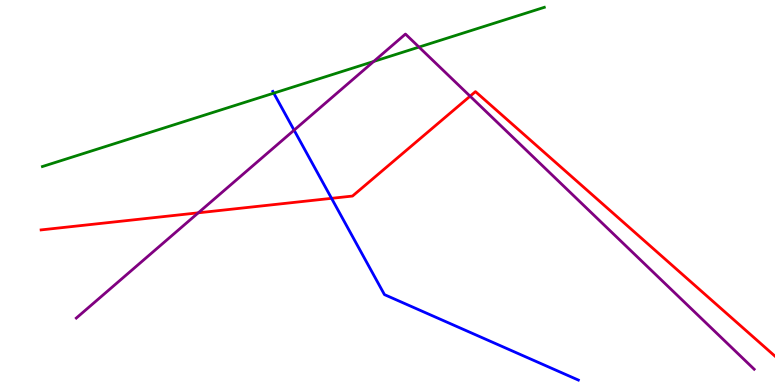[{'lines': ['blue', 'red'], 'intersections': [{'x': 4.28, 'y': 4.85}]}, {'lines': ['green', 'red'], 'intersections': []}, {'lines': ['purple', 'red'], 'intersections': [{'x': 2.56, 'y': 4.47}, {'x': 6.07, 'y': 7.5}]}, {'lines': ['blue', 'green'], 'intersections': [{'x': 3.53, 'y': 7.58}]}, {'lines': ['blue', 'purple'], 'intersections': [{'x': 3.79, 'y': 6.62}]}, {'lines': ['green', 'purple'], 'intersections': [{'x': 4.82, 'y': 8.4}, {'x': 5.41, 'y': 8.78}]}]